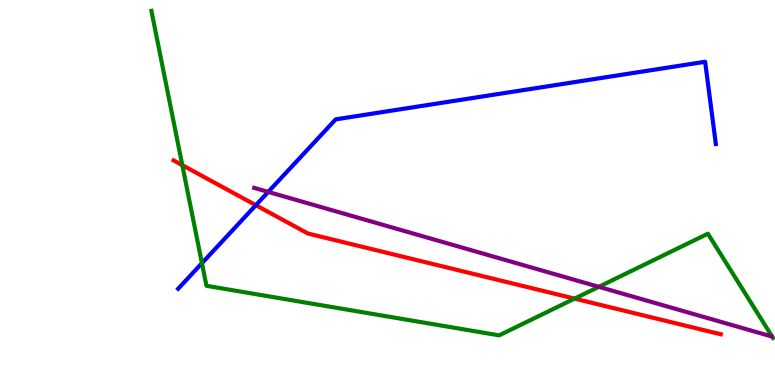[{'lines': ['blue', 'red'], 'intersections': [{'x': 3.3, 'y': 4.67}]}, {'lines': ['green', 'red'], 'intersections': [{'x': 2.35, 'y': 5.71}, {'x': 7.41, 'y': 2.24}]}, {'lines': ['purple', 'red'], 'intersections': []}, {'lines': ['blue', 'green'], 'intersections': [{'x': 2.61, 'y': 3.16}]}, {'lines': ['blue', 'purple'], 'intersections': [{'x': 3.46, 'y': 5.02}]}, {'lines': ['green', 'purple'], 'intersections': [{'x': 7.73, 'y': 2.55}]}]